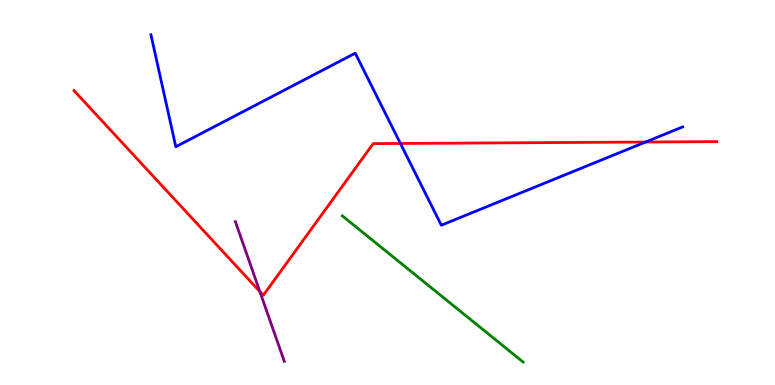[{'lines': ['blue', 'red'], 'intersections': [{'x': 5.17, 'y': 6.27}, {'x': 8.33, 'y': 6.31}]}, {'lines': ['green', 'red'], 'intersections': []}, {'lines': ['purple', 'red'], 'intersections': [{'x': 3.35, 'y': 2.43}]}, {'lines': ['blue', 'green'], 'intersections': []}, {'lines': ['blue', 'purple'], 'intersections': []}, {'lines': ['green', 'purple'], 'intersections': []}]